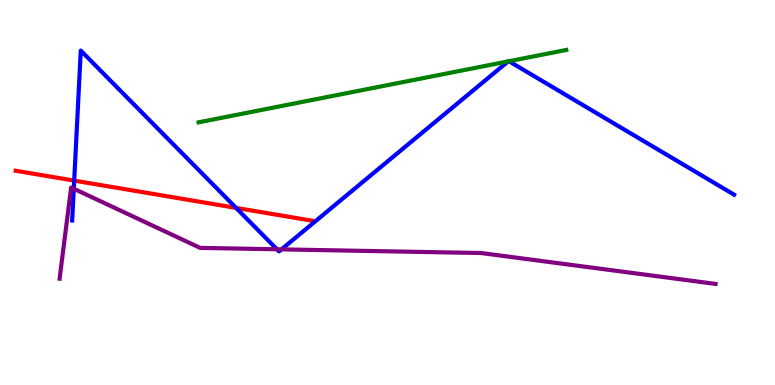[{'lines': ['blue', 'red'], 'intersections': [{'x': 0.957, 'y': 5.31}, {'x': 3.05, 'y': 4.6}]}, {'lines': ['green', 'red'], 'intersections': []}, {'lines': ['purple', 'red'], 'intersections': []}, {'lines': ['blue', 'green'], 'intersections': [{'x': 6.56, 'y': 8.41}, {'x': 6.57, 'y': 8.41}]}, {'lines': ['blue', 'purple'], 'intersections': [{'x': 0.952, 'y': 5.1}, {'x': 3.57, 'y': 3.52}, {'x': 3.63, 'y': 3.52}]}, {'lines': ['green', 'purple'], 'intersections': []}]